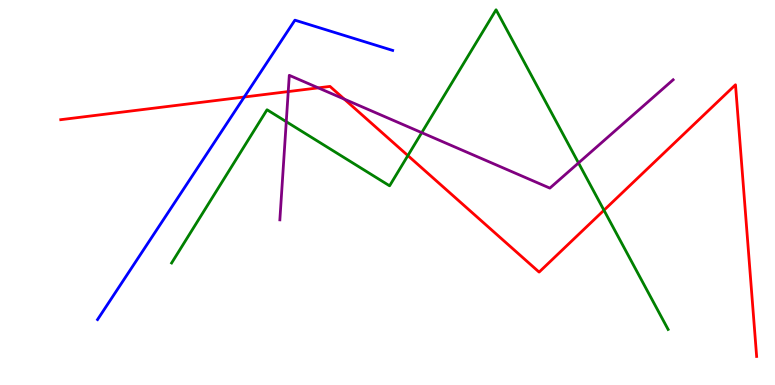[{'lines': ['blue', 'red'], 'intersections': [{'x': 3.15, 'y': 7.48}]}, {'lines': ['green', 'red'], 'intersections': [{'x': 5.26, 'y': 5.96}, {'x': 7.79, 'y': 4.54}]}, {'lines': ['purple', 'red'], 'intersections': [{'x': 3.72, 'y': 7.62}, {'x': 4.11, 'y': 7.72}, {'x': 4.44, 'y': 7.42}]}, {'lines': ['blue', 'green'], 'intersections': []}, {'lines': ['blue', 'purple'], 'intersections': []}, {'lines': ['green', 'purple'], 'intersections': [{'x': 3.69, 'y': 6.84}, {'x': 5.44, 'y': 6.55}, {'x': 7.46, 'y': 5.77}]}]